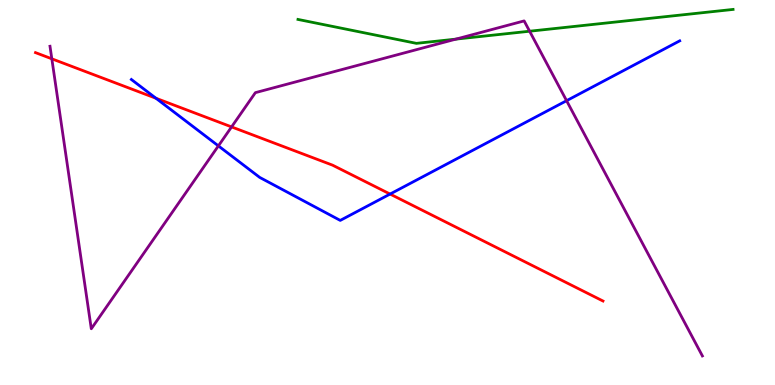[{'lines': ['blue', 'red'], 'intersections': [{'x': 2.01, 'y': 7.45}, {'x': 5.03, 'y': 4.96}]}, {'lines': ['green', 'red'], 'intersections': []}, {'lines': ['purple', 'red'], 'intersections': [{'x': 0.669, 'y': 8.47}, {'x': 2.99, 'y': 6.7}]}, {'lines': ['blue', 'green'], 'intersections': []}, {'lines': ['blue', 'purple'], 'intersections': [{'x': 2.82, 'y': 6.21}, {'x': 7.31, 'y': 7.38}]}, {'lines': ['green', 'purple'], 'intersections': [{'x': 5.88, 'y': 8.98}, {'x': 6.83, 'y': 9.19}]}]